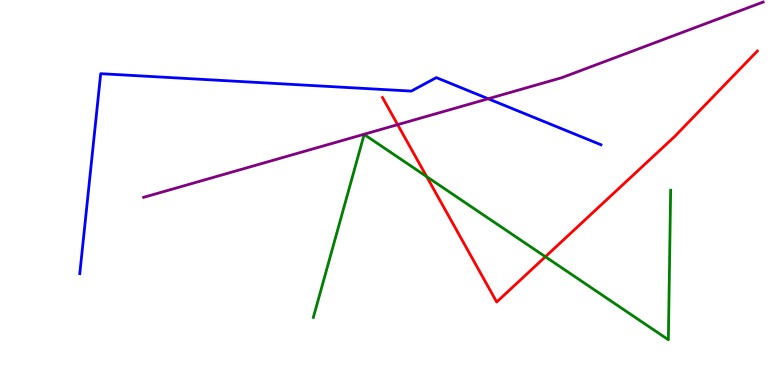[{'lines': ['blue', 'red'], 'intersections': []}, {'lines': ['green', 'red'], 'intersections': [{'x': 5.51, 'y': 5.41}, {'x': 7.04, 'y': 3.33}]}, {'lines': ['purple', 'red'], 'intersections': [{'x': 5.13, 'y': 6.76}]}, {'lines': ['blue', 'green'], 'intersections': []}, {'lines': ['blue', 'purple'], 'intersections': [{'x': 6.3, 'y': 7.43}]}, {'lines': ['green', 'purple'], 'intersections': []}]